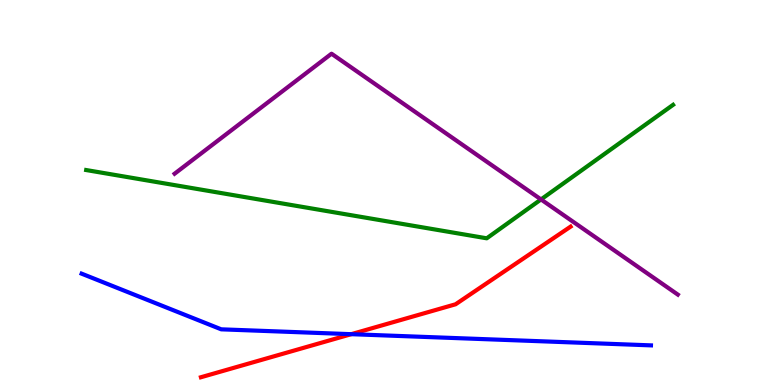[{'lines': ['blue', 'red'], 'intersections': [{'x': 4.53, 'y': 1.32}]}, {'lines': ['green', 'red'], 'intersections': []}, {'lines': ['purple', 'red'], 'intersections': []}, {'lines': ['blue', 'green'], 'intersections': []}, {'lines': ['blue', 'purple'], 'intersections': []}, {'lines': ['green', 'purple'], 'intersections': [{'x': 6.98, 'y': 4.82}]}]